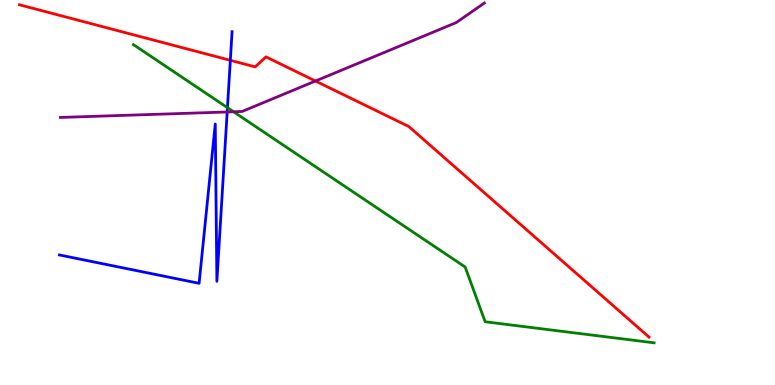[{'lines': ['blue', 'red'], 'intersections': [{'x': 2.97, 'y': 8.43}]}, {'lines': ['green', 'red'], 'intersections': []}, {'lines': ['purple', 'red'], 'intersections': [{'x': 4.07, 'y': 7.9}]}, {'lines': ['blue', 'green'], 'intersections': [{'x': 2.93, 'y': 7.2}]}, {'lines': ['blue', 'purple'], 'intersections': [{'x': 2.93, 'y': 7.09}]}, {'lines': ['green', 'purple'], 'intersections': [{'x': 3.01, 'y': 7.1}]}]